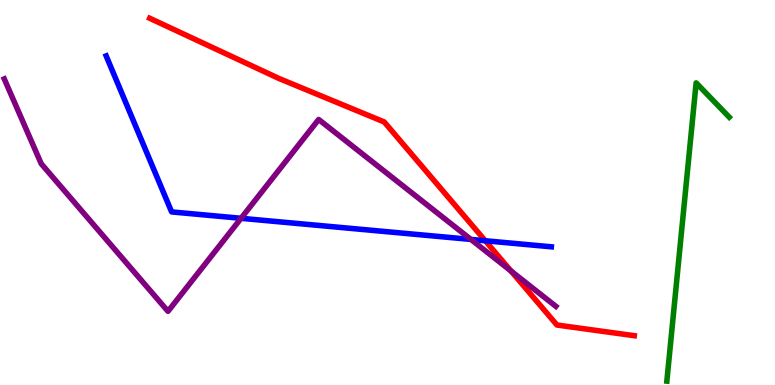[{'lines': ['blue', 'red'], 'intersections': [{'x': 6.26, 'y': 3.75}]}, {'lines': ['green', 'red'], 'intersections': []}, {'lines': ['purple', 'red'], 'intersections': [{'x': 6.59, 'y': 2.96}]}, {'lines': ['blue', 'green'], 'intersections': []}, {'lines': ['blue', 'purple'], 'intersections': [{'x': 3.11, 'y': 4.33}, {'x': 6.08, 'y': 3.78}]}, {'lines': ['green', 'purple'], 'intersections': []}]